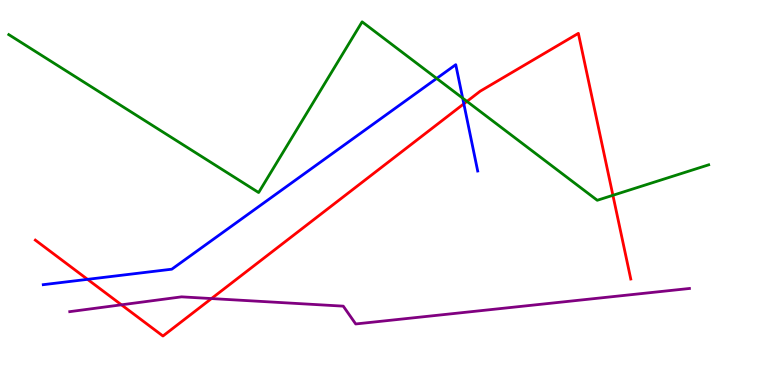[{'lines': ['blue', 'red'], 'intersections': [{'x': 1.13, 'y': 2.74}, {'x': 5.99, 'y': 7.3}]}, {'lines': ['green', 'red'], 'intersections': [{'x': 6.03, 'y': 7.37}, {'x': 7.91, 'y': 4.93}]}, {'lines': ['purple', 'red'], 'intersections': [{'x': 1.57, 'y': 2.08}, {'x': 2.73, 'y': 2.25}]}, {'lines': ['blue', 'green'], 'intersections': [{'x': 5.63, 'y': 7.96}, {'x': 5.97, 'y': 7.45}]}, {'lines': ['blue', 'purple'], 'intersections': []}, {'lines': ['green', 'purple'], 'intersections': []}]